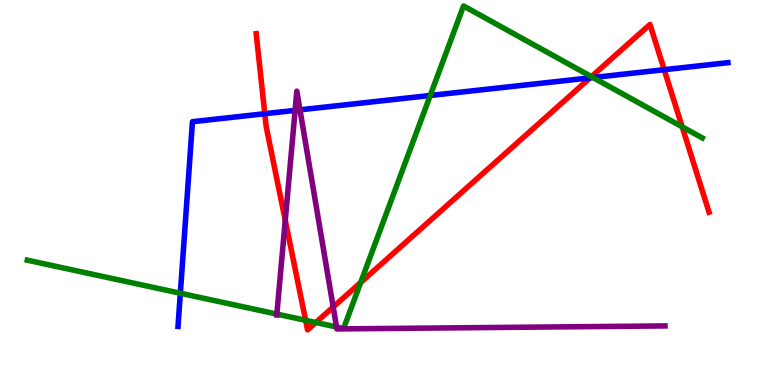[{'lines': ['blue', 'red'], 'intersections': [{'x': 3.42, 'y': 7.05}, {'x': 7.61, 'y': 7.98}, {'x': 8.57, 'y': 8.19}]}, {'lines': ['green', 'red'], 'intersections': [{'x': 3.94, 'y': 1.68}, {'x': 4.07, 'y': 1.62}, {'x': 4.65, 'y': 2.66}, {'x': 7.63, 'y': 8.01}, {'x': 8.8, 'y': 6.71}]}, {'lines': ['purple', 'red'], 'intersections': [{'x': 3.68, 'y': 4.28}, {'x': 4.3, 'y': 2.03}]}, {'lines': ['blue', 'green'], 'intersections': [{'x': 2.33, 'y': 2.38}, {'x': 5.55, 'y': 7.52}, {'x': 7.65, 'y': 7.99}]}, {'lines': ['blue', 'purple'], 'intersections': [{'x': 3.81, 'y': 7.13}, {'x': 3.87, 'y': 7.15}]}, {'lines': ['green', 'purple'], 'intersections': [{'x': 3.57, 'y': 1.84}, {'x': 4.34, 'y': 1.51}]}]